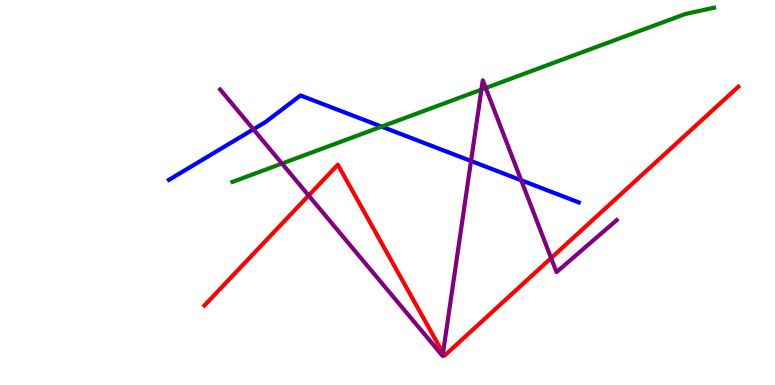[{'lines': ['blue', 'red'], 'intersections': []}, {'lines': ['green', 'red'], 'intersections': []}, {'lines': ['purple', 'red'], 'intersections': [{'x': 3.98, 'y': 4.92}, {'x': 5.72, 'y': 0.829}, {'x': 7.11, 'y': 3.3}]}, {'lines': ['blue', 'green'], 'intersections': [{'x': 4.92, 'y': 6.71}]}, {'lines': ['blue', 'purple'], 'intersections': [{'x': 3.27, 'y': 6.64}, {'x': 6.08, 'y': 5.82}, {'x': 6.73, 'y': 5.32}]}, {'lines': ['green', 'purple'], 'intersections': [{'x': 3.64, 'y': 5.75}, {'x': 6.21, 'y': 7.67}, {'x': 6.27, 'y': 7.71}]}]